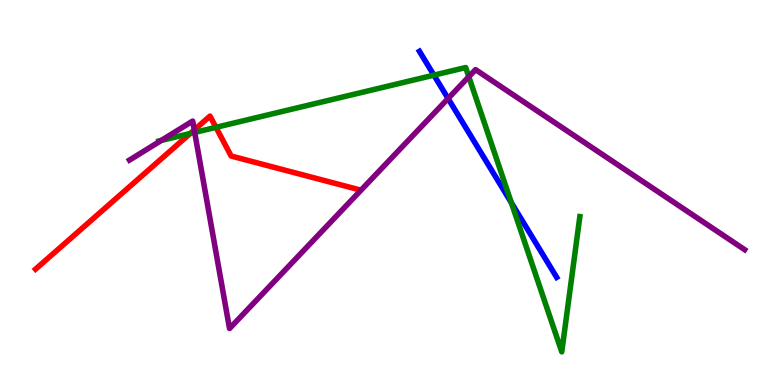[{'lines': ['blue', 'red'], 'intersections': []}, {'lines': ['green', 'red'], 'intersections': [{'x': 2.45, 'y': 6.53}, {'x': 2.79, 'y': 6.69}]}, {'lines': ['purple', 'red'], 'intersections': [{'x': 2.51, 'y': 6.63}]}, {'lines': ['blue', 'green'], 'intersections': [{'x': 5.6, 'y': 8.05}, {'x': 6.6, 'y': 4.73}]}, {'lines': ['blue', 'purple'], 'intersections': [{'x': 5.78, 'y': 7.44}]}, {'lines': ['green', 'purple'], 'intersections': [{'x': 2.08, 'y': 6.35}, {'x': 2.51, 'y': 6.56}, {'x': 6.05, 'y': 8.01}]}]